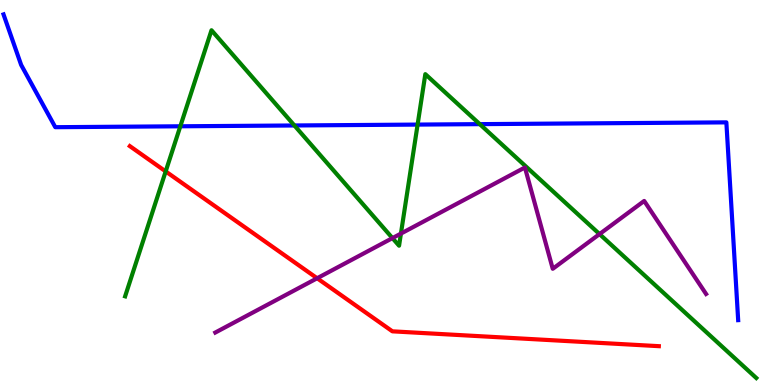[{'lines': ['blue', 'red'], 'intersections': []}, {'lines': ['green', 'red'], 'intersections': [{'x': 2.14, 'y': 5.55}]}, {'lines': ['purple', 'red'], 'intersections': [{'x': 4.09, 'y': 2.77}]}, {'lines': ['blue', 'green'], 'intersections': [{'x': 2.33, 'y': 6.72}, {'x': 3.8, 'y': 6.74}, {'x': 5.39, 'y': 6.76}, {'x': 6.19, 'y': 6.78}]}, {'lines': ['blue', 'purple'], 'intersections': []}, {'lines': ['green', 'purple'], 'intersections': [{'x': 5.06, 'y': 3.82}, {'x': 5.17, 'y': 3.93}, {'x': 7.74, 'y': 3.92}]}]